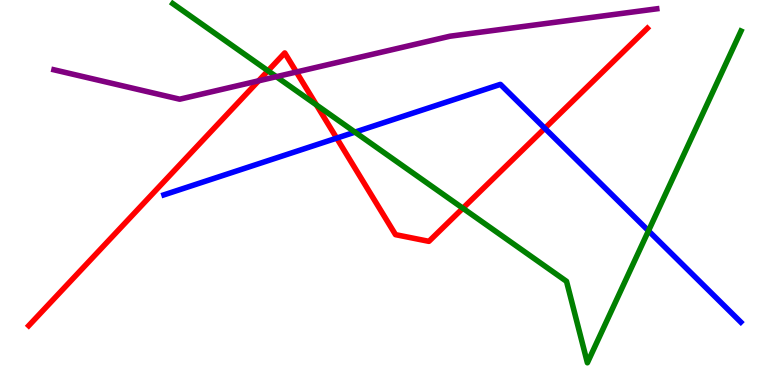[{'lines': ['blue', 'red'], 'intersections': [{'x': 4.34, 'y': 6.41}, {'x': 7.03, 'y': 6.67}]}, {'lines': ['green', 'red'], 'intersections': [{'x': 3.46, 'y': 8.16}, {'x': 4.08, 'y': 7.27}, {'x': 5.97, 'y': 4.59}]}, {'lines': ['purple', 'red'], 'intersections': [{'x': 3.34, 'y': 7.9}, {'x': 3.82, 'y': 8.13}]}, {'lines': ['blue', 'green'], 'intersections': [{'x': 4.58, 'y': 6.57}, {'x': 8.37, 'y': 4.0}]}, {'lines': ['blue', 'purple'], 'intersections': []}, {'lines': ['green', 'purple'], 'intersections': [{'x': 3.57, 'y': 8.01}]}]